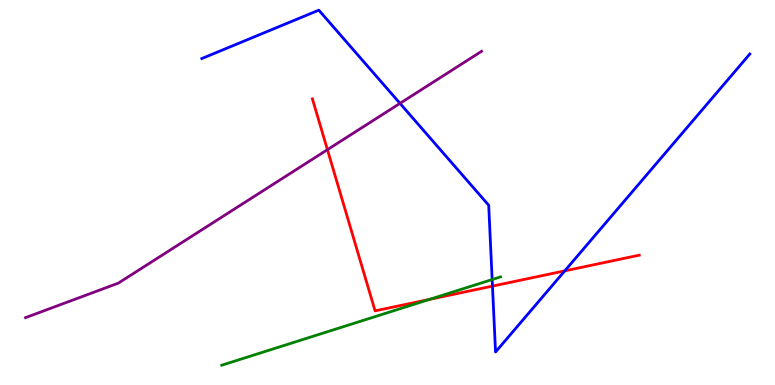[{'lines': ['blue', 'red'], 'intersections': [{'x': 6.35, 'y': 2.57}, {'x': 7.29, 'y': 2.96}]}, {'lines': ['green', 'red'], 'intersections': [{'x': 5.54, 'y': 2.22}]}, {'lines': ['purple', 'red'], 'intersections': [{'x': 4.22, 'y': 6.11}]}, {'lines': ['blue', 'green'], 'intersections': [{'x': 6.35, 'y': 2.74}]}, {'lines': ['blue', 'purple'], 'intersections': [{'x': 5.16, 'y': 7.32}]}, {'lines': ['green', 'purple'], 'intersections': []}]